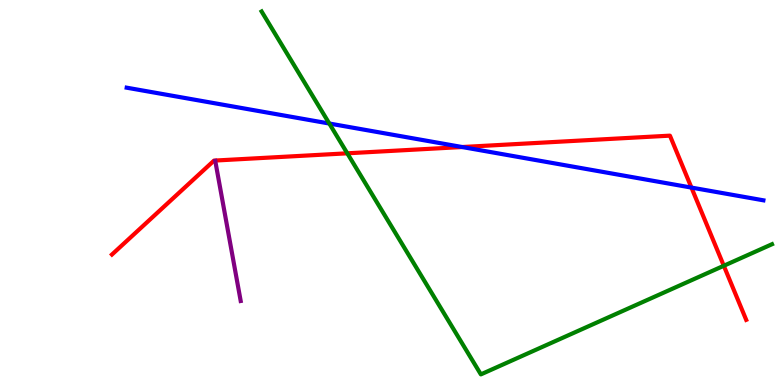[{'lines': ['blue', 'red'], 'intersections': [{'x': 5.96, 'y': 6.18}, {'x': 8.92, 'y': 5.13}]}, {'lines': ['green', 'red'], 'intersections': [{'x': 4.48, 'y': 6.02}, {'x': 9.34, 'y': 3.1}]}, {'lines': ['purple', 'red'], 'intersections': []}, {'lines': ['blue', 'green'], 'intersections': [{'x': 4.25, 'y': 6.79}]}, {'lines': ['blue', 'purple'], 'intersections': []}, {'lines': ['green', 'purple'], 'intersections': []}]